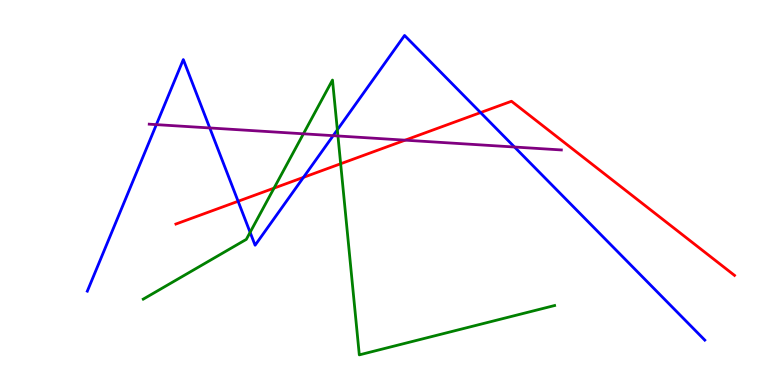[{'lines': ['blue', 'red'], 'intersections': [{'x': 3.07, 'y': 4.77}, {'x': 3.92, 'y': 5.39}, {'x': 6.2, 'y': 7.08}]}, {'lines': ['green', 'red'], 'intersections': [{'x': 3.54, 'y': 5.11}, {'x': 4.4, 'y': 5.75}]}, {'lines': ['purple', 'red'], 'intersections': [{'x': 5.23, 'y': 6.36}]}, {'lines': ['blue', 'green'], 'intersections': [{'x': 3.23, 'y': 3.97}, {'x': 4.35, 'y': 6.63}]}, {'lines': ['blue', 'purple'], 'intersections': [{'x': 2.02, 'y': 6.76}, {'x': 2.71, 'y': 6.68}, {'x': 4.3, 'y': 6.48}, {'x': 6.64, 'y': 6.18}]}, {'lines': ['green', 'purple'], 'intersections': [{'x': 3.92, 'y': 6.52}, {'x': 4.36, 'y': 6.47}]}]